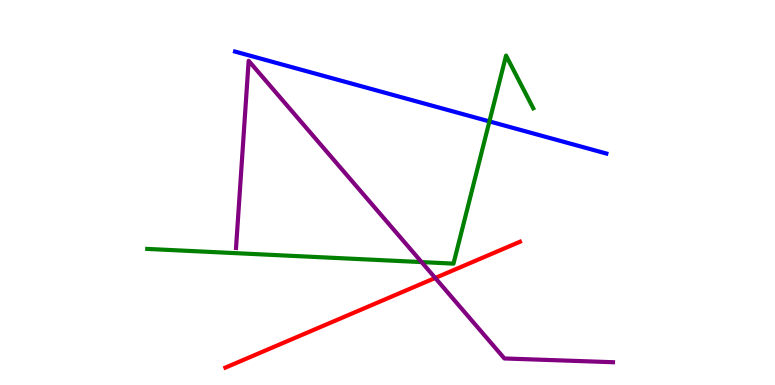[{'lines': ['blue', 'red'], 'intersections': []}, {'lines': ['green', 'red'], 'intersections': []}, {'lines': ['purple', 'red'], 'intersections': [{'x': 5.62, 'y': 2.78}]}, {'lines': ['blue', 'green'], 'intersections': [{'x': 6.32, 'y': 6.85}]}, {'lines': ['blue', 'purple'], 'intersections': []}, {'lines': ['green', 'purple'], 'intersections': [{'x': 5.44, 'y': 3.19}]}]